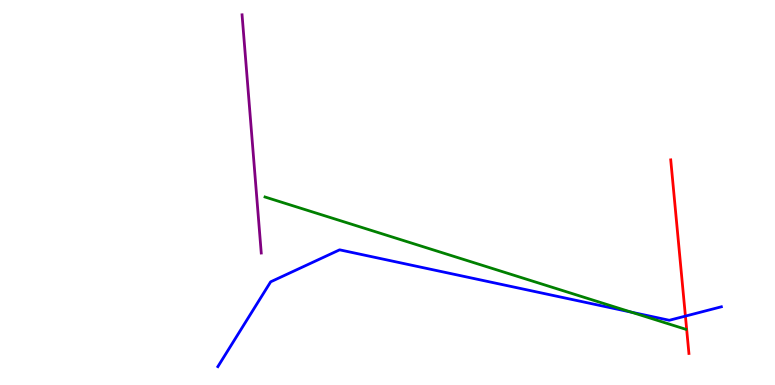[{'lines': ['blue', 'red'], 'intersections': [{'x': 8.84, 'y': 1.79}]}, {'lines': ['green', 'red'], 'intersections': []}, {'lines': ['purple', 'red'], 'intersections': []}, {'lines': ['blue', 'green'], 'intersections': [{'x': 8.15, 'y': 1.89}]}, {'lines': ['blue', 'purple'], 'intersections': []}, {'lines': ['green', 'purple'], 'intersections': []}]